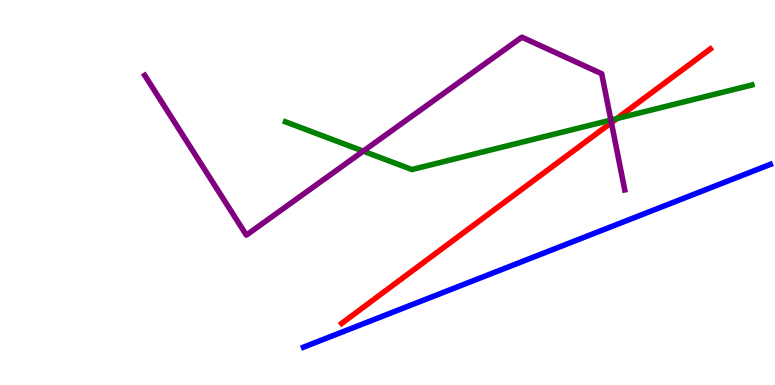[{'lines': ['blue', 'red'], 'intersections': []}, {'lines': ['green', 'red'], 'intersections': [{'x': 7.96, 'y': 6.92}]}, {'lines': ['purple', 'red'], 'intersections': [{'x': 7.89, 'y': 6.82}]}, {'lines': ['blue', 'green'], 'intersections': []}, {'lines': ['blue', 'purple'], 'intersections': []}, {'lines': ['green', 'purple'], 'intersections': [{'x': 4.69, 'y': 6.07}, {'x': 7.88, 'y': 6.88}]}]